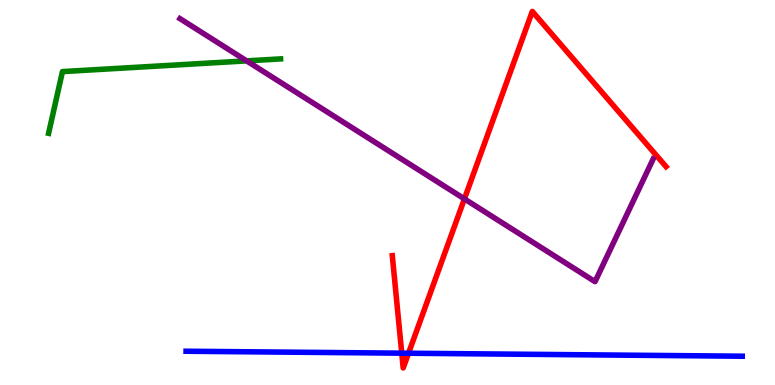[{'lines': ['blue', 'red'], 'intersections': [{'x': 5.18, 'y': 0.827}, {'x': 5.27, 'y': 0.825}]}, {'lines': ['green', 'red'], 'intersections': []}, {'lines': ['purple', 'red'], 'intersections': [{'x': 5.99, 'y': 4.83}]}, {'lines': ['blue', 'green'], 'intersections': []}, {'lines': ['blue', 'purple'], 'intersections': []}, {'lines': ['green', 'purple'], 'intersections': [{'x': 3.18, 'y': 8.42}]}]